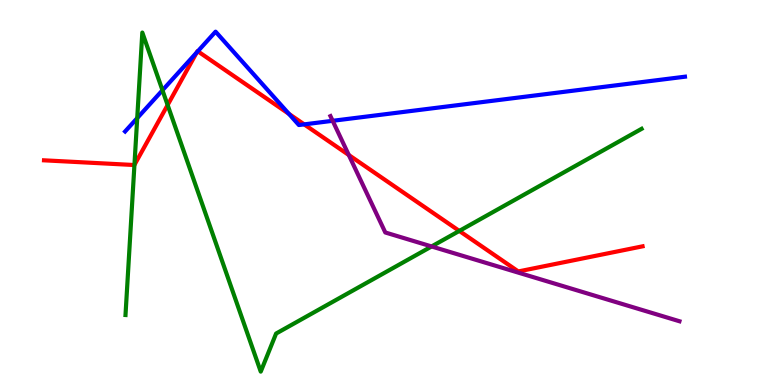[{'lines': ['blue', 'red'], 'intersections': [{'x': 2.54, 'y': 8.64}, {'x': 2.55, 'y': 8.67}, {'x': 3.73, 'y': 7.04}, {'x': 3.93, 'y': 6.77}]}, {'lines': ['green', 'red'], 'intersections': [{'x': 1.73, 'y': 5.72}, {'x': 2.16, 'y': 7.27}, {'x': 5.93, 'y': 4.0}]}, {'lines': ['purple', 'red'], 'intersections': [{'x': 4.5, 'y': 5.97}]}, {'lines': ['blue', 'green'], 'intersections': [{'x': 1.77, 'y': 6.93}, {'x': 2.1, 'y': 7.66}]}, {'lines': ['blue', 'purple'], 'intersections': [{'x': 4.29, 'y': 6.86}]}, {'lines': ['green', 'purple'], 'intersections': [{'x': 5.57, 'y': 3.6}]}]